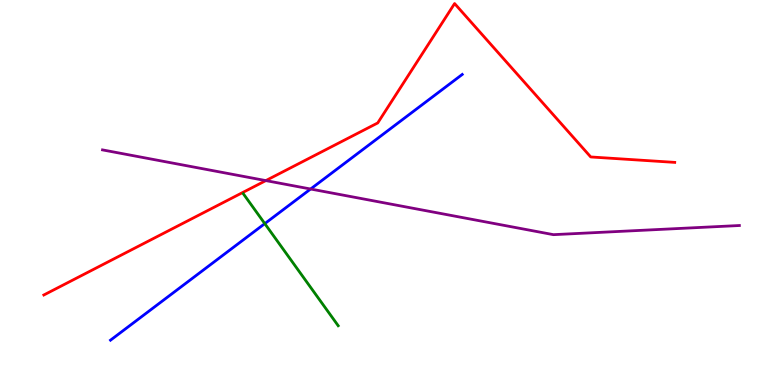[{'lines': ['blue', 'red'], 'intersections': []}, {'lines': ['green', 'red'], 'intersections': []}, {'lines': ['purple', 'red'], 'intersections': [{'x': 3.43, 'y': 5.31}]}, {'lines': ['blue', 'green'], 'intersections': [{'x': 3.42, 'y': 4.19}]}, {'lines': ['blue', 'purple'], 'intersections': [{'x': 4.01, 'y': 5.09}]}, {'lines': ['green', 'purple'], 'intersections': []}]